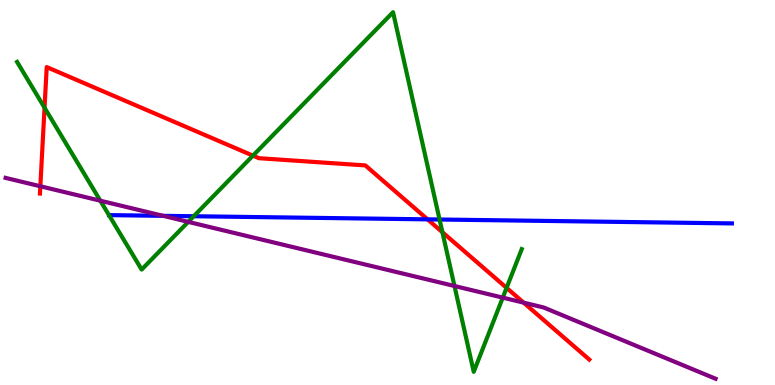[{'lines': ['blue', 'red'], 'intersections': [{'x': 5.52, 'y': 4.3}]}, {'lines': ['green', 'red'], 'intersections': [{'x': 0.575, 'y': 7.2}, {'x': 3.26, 'y': 5.96}, {'x': 5.71, 'y': 3.97}, {'x': 6.54, 'y': 2.52}]}, {'lines': ['purple', 'red'], 'intersections': [{'x': 0.521, 'y': 5.16}, {'x': 6.76, 'y': 2.14}]}, {'lines': ['blue', 'green'], 'intersections': [{'x': 2.5, 'y': 4.38}, {'x': 5.67, 'y': 4.3}]}, {'lines': ['blue', 'purple'], 'intersections': [{'x': 2.1, 'y': 4.39}]}, {'lines': ['green', 'purple'], 'intersections': [{'x': 1.29, 'y': 4.79}, {'x': 2.43, 'y': 4.24}, {'x': 5.86, 'y': 2.57}, {'x': 6.49, 'y': 2.27}]}]